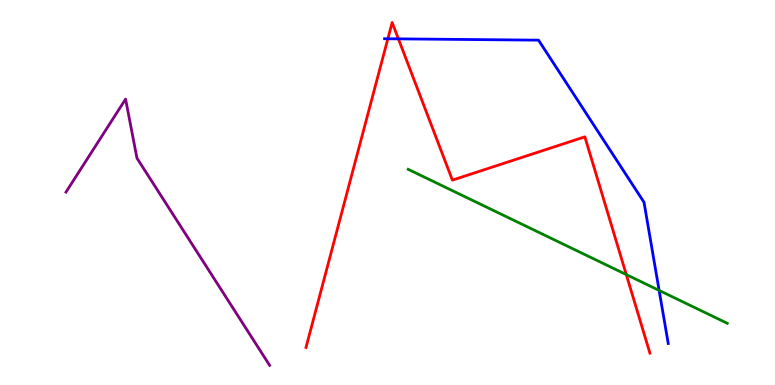[{'lines': ['blue', 'red'], 'intersections': [{'x': 5.0, 'y': 8.99}, {'x': 5.14, 'y': 8.99}]}, {'lines': ['green', 'red'], 'intersections': [{'x': 8.08, 'y': 2.87}]}, {'lines': ['purple', 'red'], 'intersections': []}, {'lines': ['blue', 'green'], 'intersections': [{'x': 8.5, 'y': 2.46}]}, {'lines': ['blue', 'purple'], 'intersections': []}, {'lines': ['green', 'purple'], 'intersections': []}]